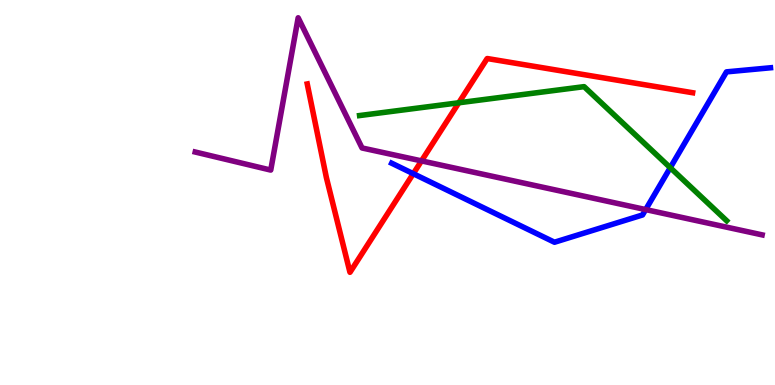[{'lines': ['blue', 'red'], 'intersections': [{'x': 5.33, 'y': 5.49}]}, {'lines': ['green', 'red'], 'intersections': [{'x': 5.92, 'y': 7.33}]}, {'lines': ['purple', 'red'], 'intersections': [{'x': 5.44, 'y': 5.82}]}, {'lines': ['blue', 'green'], 'intersections': [{'x': 8.65, 'y': 5.64}]}, {'lines': ['blue', 'purple'], 'intersections': [{'x': 8.33, 'y': 4.56}]}, {'lines': ['green', 'purple'], 'intersections': []}]